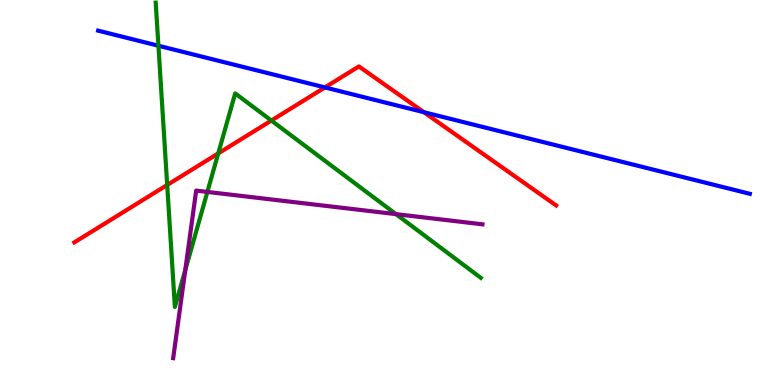[{'lines': ['blue', 'red'], 'intersections': [{'x': 4.19, 'y': 7.73}, {'x': 5.47, 'y': 7.09}]}, {'lines': ['green', 'red'], 'intersections': [{'x': 2.16, 'y': 5.2}, {'x': 2.82, 'y': 6.02}, {'x': 3.5, 'y': 6.87}]}, {'lines': ['purple', 'red'], 'intersections': []}, {'lines': ['blue', 'green'], 'intersections': [{'x': 2.04, 'y': 8.81}]}, {'lines': ['blue', 'purple'], 'intersections': []}, {'lines': ['green', 'purple'], 'intersections': [{'x': 2.39, 'y': 2.98}, {'x': 2.68, 'y': 5.02}, {'x': 5.11, 'y': 4.44}]}]